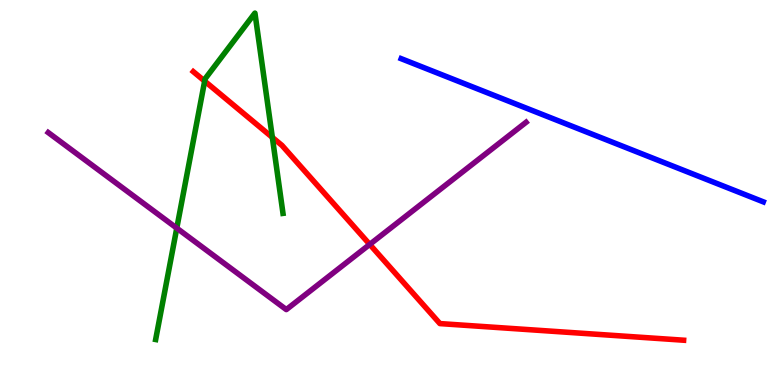[{'lines': ['blue', 'red'], 'intersections': []}, {'lines': ['green', 'red'], 'intersections': [{'x': 2.64, 'y': 7.89}, {'x': 3.51, 'y': 6.43}]}, {'lines': ['purple', 'red'], 'intersections': [{'x': 4.77, 'y': 3.65}]}, {'lines': ['blue', 'green'], 'intersections': []}, {'lines': ['blue', 'purple'], 'intersections': []}, {'lines': ['green', 'purple'], 'intersections': [{'x': 2.28, 'y': 4.07}]}]